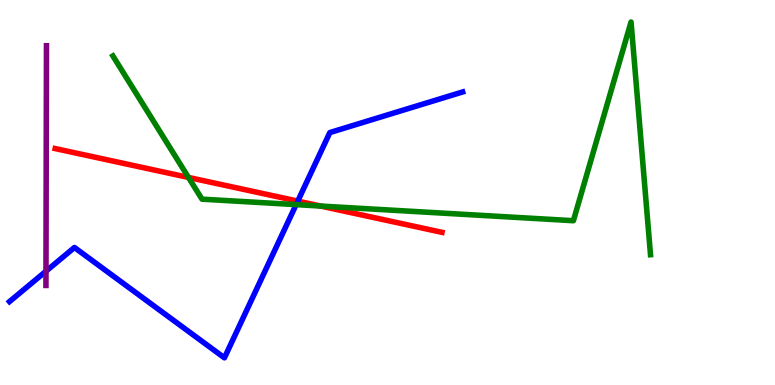[{'lines': ['blue', 'red'], 'intersections': [{'x': 3.84, 'y': 4.78}]}, {'lines': ['green', 'red'], 'intersections': [{'x': 2.43, 'y': 5.39}, {'x': 4.14, 'y': 4.65}]}, {'lines': ['purple', 'red'], 'intersections': []}, {'lines': ['blue', 'green'], 'intersections': [{'x': 3.82, 'y': 4.69}]}, {'lines': ['blue', 'purple'], 'intersections': [{'x': 0.593, 'y': 2.96}]}, {'lines': ['green', 'purple'], 'intersections': []}]